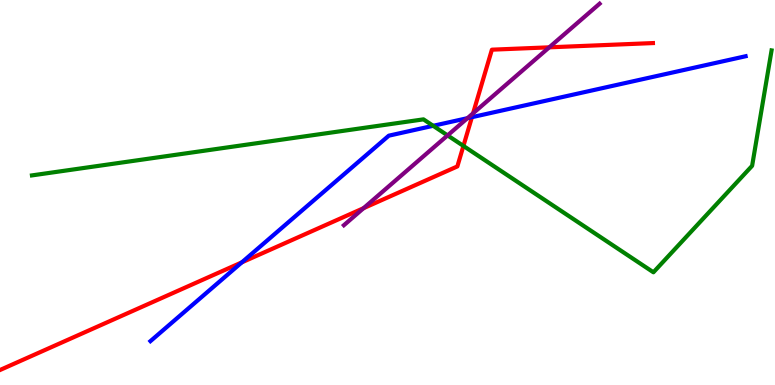[{'lines': ['blue', 'red'], 'intersections': [{'x': 3.12, 'y': 3.19}, {'x': 6.09, 'y': 6.96}]}, {'lines': ['green', 'red'], 'intersections': [{'x': 5.98, 'y': 6.21}]}, {'lines': ['purple', 'red'], 'intersections': [{'x': 4.69, 'y': 4.59}, {'x': 6.1, 'y': 7.06}, {'x': 7.09, 'y': 8.77}]}, {'lines': ['blue', 'green'], 'intersections': [{'x': 5.59, 'y': 6.73}]}, {'lines': ['blue', 'purple'], 'intersections': [{'x': 6.03, 'y': 6.93}]}, {'lines': ['green', 'purple'], 'intersections': [{'x': 5.78, 'y': 6.48}]}]